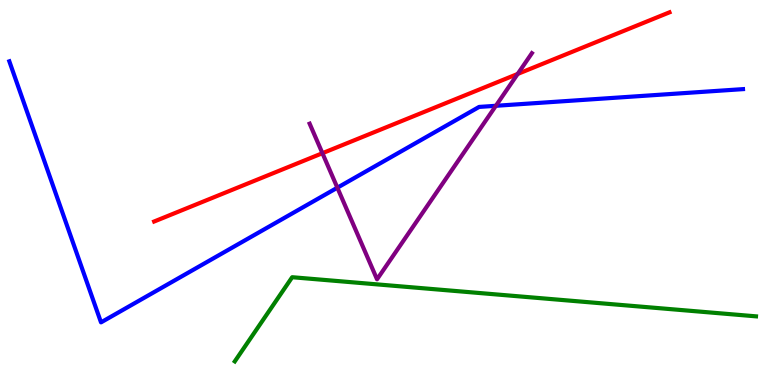[{'lines': ['blue', 'red'], 'intersections': []}, {'lines': ['green', 'red'], 'intersections': []}, {'lines': ['purple', 'red'], 'intersections': [{'x': 4.16, 'y': 6.02}, {'x': 6.68, 'y': 8.08}]}, {'lines': ['blue', 'green'], 'intersections': []}, {'lines': ['blue', 'purple'], 'intersections': [{'x': 4.35, 'y': 5.12}, {'x': 6.4, 'y': 7.25}]}, {'lines': ['green', 'purple'], 'intersections': []}]